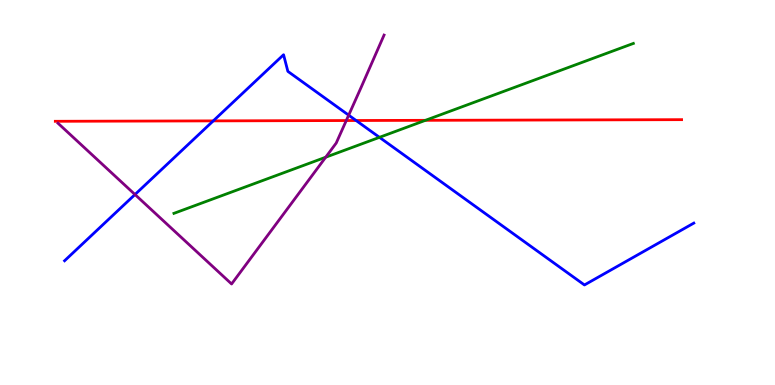[{'lines': ['blue', 'red'], 'intersections': [{'x': 2.75, 'y': 6.86}, {'x': 4.59, 'y': 6.87}]}, {'lines': ['green', 'red'], 'intersections': [{'x': 5.49, 'y': 6.87}]}, {'lines': ['purple', 'red'], 'intersections': [{'x': 4.47, 'y': 6.87}]}, {'lines': ['blue', 'green'], 'intersections': [{'x': 4.9, 'y': 6.43}]}, {'lines': ['blue', 'purple'], 'intersections': [{'x': 1.74, 'y': 4.95}, {'x': 4.5, 'y': 7.01}]}, {'lines': ['green', 'purple'], 'intersections': [{'x': 4.2, 'y': 5.92}]}]